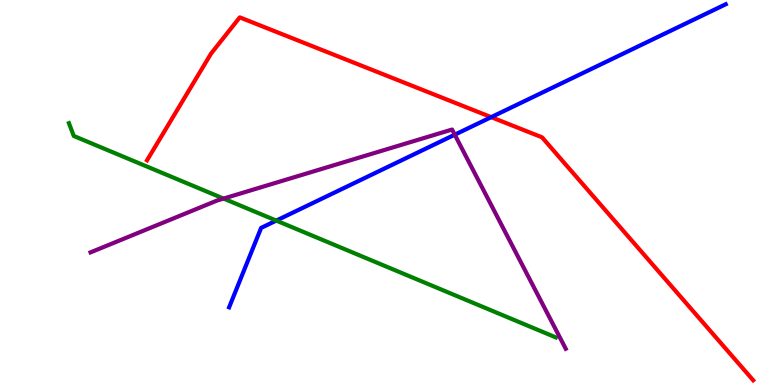[{'lines': ['blue', 'red'], 'intersections': [{'x': 6.34, 'y': 6.96}]}, {'lines': ['green', 'red'], 'intersections': []}, {'lines': ['purple', 'red'], 'intersections': []}, {'lines': ['blue', 'green'], 'intersections': [{'x': 3.57, 'y': 4.27}]}, {'lines': ['blue', 'purple'], 'intersections': [{'x': 5.87, 'y': 6.5}]}, {'lines': ['green', 'purple'], 'intersections': [{'x': 2.88, 'y': 4.84}]}]